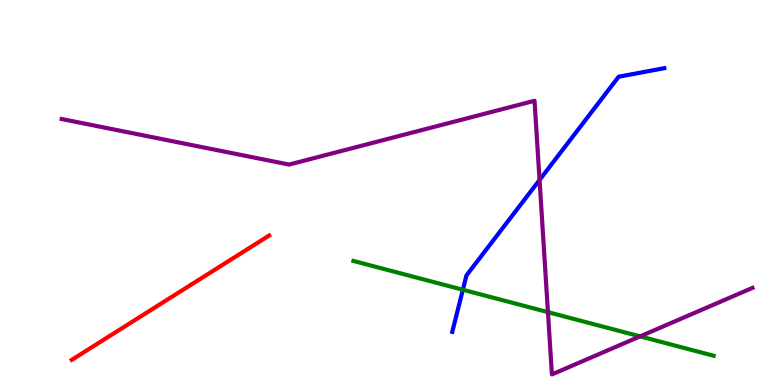[{'lines': ['blue', 'red'], 'intersections': []}, {'lines': ['green', 'red'], 'intersections': []}, {'lines': ['purple', 'red'], 'intersections': []}, {'lines': ['blue', 'green'], 'intersections': [{'x': 5.97, 'y': 2.47}]}, {'lines': ['blue', 'purple'], 'intersections': [{'x': 6.96, 'y': 5.33}]}, {'lines': ['green', 'purple'], 'intersections': [{'x': 7.07, 'y': 1.89}, {'x': 8.26, 'y': 1.26}]}]